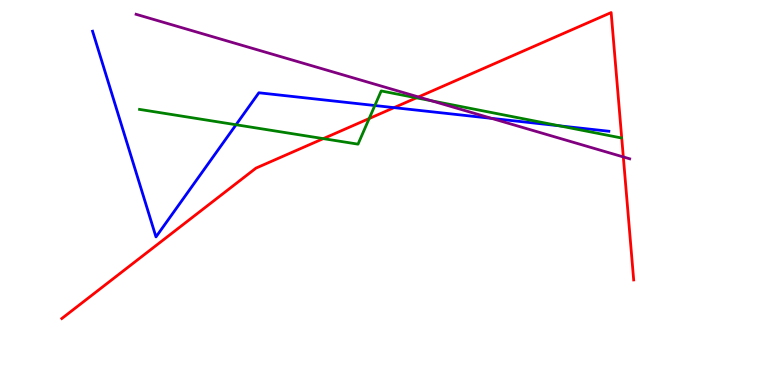[{'lines': ['blue', 'red'], 'intersections': [{'x': 5.08, 'y': 7.2}]}, {'lines': ['green', 'red'], 'intersections': [{'x': 4.17, 'y': 6.4}, {'x': 4.76, 'y': 6.92}, {'x': 5.37, 'y': 7.46}]}, {'lines': ['purple', 'red'], 'intersections': [{'x': 5.4, 'y': 7.48}, {'x': 8.04, 'y': 5.92}]}, {'lines': ['blue', 'green'], 'intersections': [{'x': 3.05, 'y': 6.76}, {'x': 4.84, 'y': 7.26}, {'x': 7.22, 'y': 6.73}]}, {'lines': ['blue', 'purple'], 'intersections': [{'x': 6.34, 'y': 6.93}]}, {'lines': ['green', 'purple'], 'intersections': [{'x': 5.57, 'y': 7.38}]}]